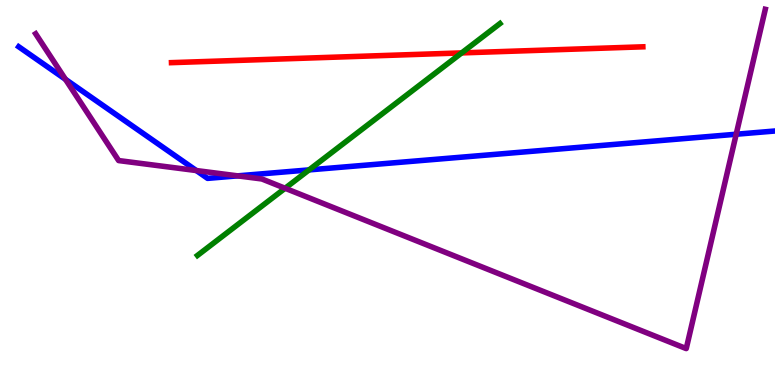[{'lines': ['blue', 'red'], 'intersections': []}, {'lines': ['green', 'red'], 'intersections': [{'x': 5.96, 'y': 8.63}]}, {'lines': ['purple', 'red'], 'intersections': []}, {'lines': ['blue', 'green'], 'intersections': [{'x': 3.99, 'y': 5.59}]}, {'lines': ['blue', 'purple'], 'intersections': [{'x': 0.845, 'y': 7.94}, {'x': 2.53, 'y': 5.57}, {'x': 3.07, 'y': 5.43}, {'x': 9.5, 'y': 6.51}]}, {'lines': ['green', 'purple'], 'intersections': [{'x': 3.68, 'y': 5.11}]}]